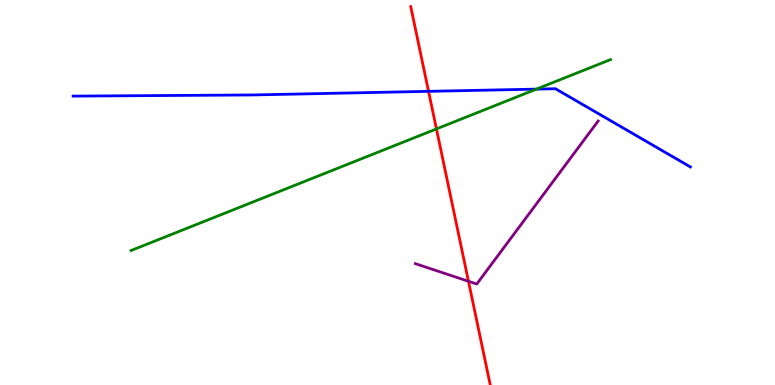[{'lines': ['blue', 'red'], 'intersections': [{'x': 5.53, 'y': 7.63}]}, {'lines': ['green', 'red'], 'intersections': [{'x': 5.63, 'y': 6.65}]}, {'lines': ['purple', 'red'], 'intersections': [{'x': 6.04, 'y': 2.69}]}, {'lines': ['blue', 'green'], 'intersections': [{'x': 6.92, 'y': 7.69}]}, {'lines': ['blue', 'purple'], 'intersections': []}, {'lines': ['green', 'purple'], 'intersections': []}]